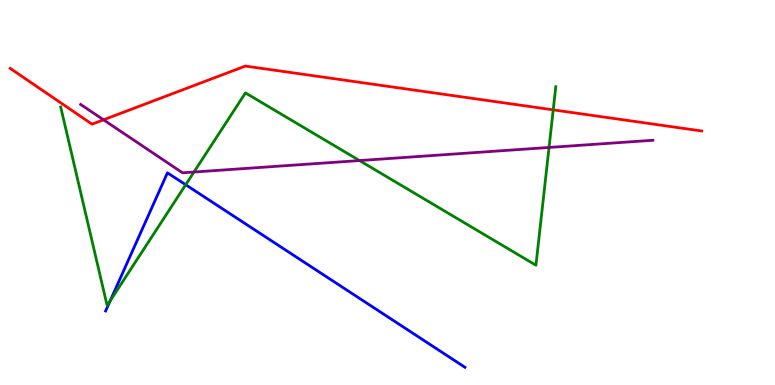[{'lines': ['blue', 'red'], 'intersections': []}, {'lines': ['green', 'red'], 'intersections': [{'x': 7.14, 'y': 7.15}]}, {'lines': ['purple', 'red'], 'intersections': [{'x': 1.34, 'y': 6.89}]}, {'lines': ['blue', 'green'], 'intersections': [{'x': 1.42, 'y': 2.19}, {'x': 2.4, 'y': 5.2}]}, {'lines': ['blue', 'purple'], 'intersections': []}, {'lines': ['green', 'purple'], 'intersections': [{'x': 2.5, 'y': 5.53}, {'x': 4.64, 'y': 5.83}, {'x': 7.08, 'y': 6.17}]}]